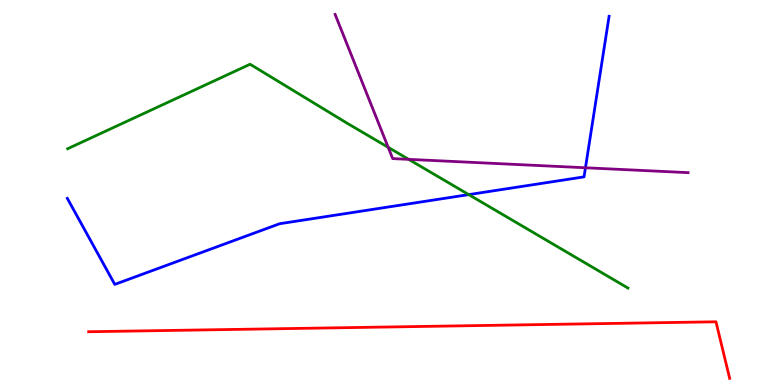[{'lines': ['blue', 'red'], 'intersections': []}, {'lines': ['green', 'red'], 'intersections': []}, {'lines': ['purple', 'red'], 'intersections': []}, {'lines': ['blue', 'green'], 'intersections': [{'x': 6.05, 'y': 4.95}]}, {'lines': ['blue', 'purple'], 'intersections': [{'x': 7.55, 'y': 5.64}]}, {'lines': ['green', 'purple'], 'intersections': [{'x': 5.01, 'y': 6.17}, {'x': 5.27, 'y': 5.86}]}]